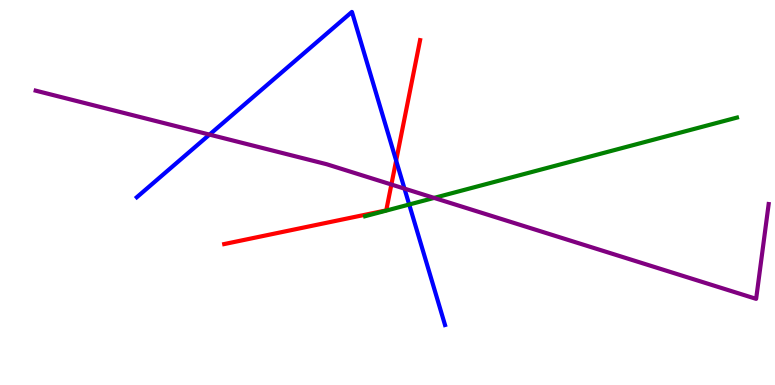[{'lines': ['blue', 'red'], 'intersections': [{'x': 5.11, 'y': 5.83}]}, {'lines': ['green', 'red'], 'intersections': []}, {'lines': ['purple', 'red'], 'intersections': [{'x': 5.05, 'y': 5.21}]}, {'lines': ['blue', 'green'], 'intersections': [{'x': 5.28, 'y': 4.69}]}, {'lines': ['blue', 'purple'], 'intersections': [{'x': 2.7, 'y': 6.5}, {'x': 5.22, 'y': 5.1}]}, {'lines': ['green', 'purple'], 'intersections': [{'x': 5.6, 'y': 4.86}]}]